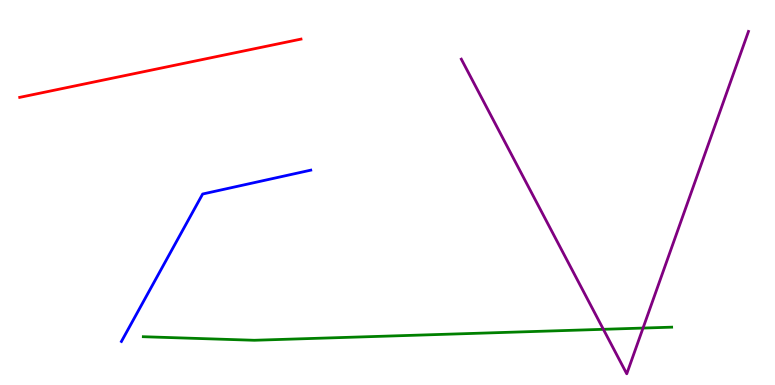[{'lines': ['blue', 'red'], 'intersections': []}, {'lines': ['green', 'red'], 'intersections': []}, {'lines': ['purple', 'red'], 'intersections': []}, {'lines': ['blue', 'green'], 'intersections': []}, {'lines': ['blue', 'purple'], 'intersections': []}, {'lines': ['green', 'purple'], 'intersections': [{'x': 7.79, 'y': 1.45}, {'x': 8.3, 'y': 1.48}]}]